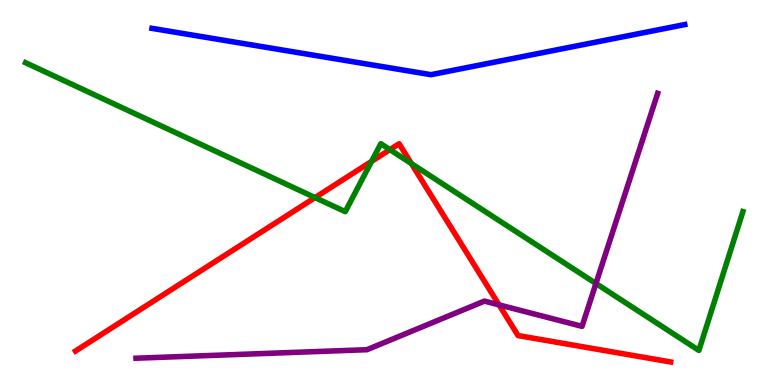[{'lines': ['blue', 'red'], 'intersections': []}, {'lines': ['green', 'red'], 'intersections': [{'x': 4.07, 'y': 4.87}, {'x': 4.79, 'y': 5.81}, {'x': 5.03, 'y': 6.11}, {'x': 5.31, 'y': 5.75}]}, {'lines': ['purple', 'red'], 'intersections': [{'x': 6.44, 'y': 2.08}]}, {'lines': ['blue', 'green'], 'intersections': []}, {'lines': ['blue', 'purple'], 'intersections': []}, {'lines': ['green', 'purple'], 'intersections': [{'x': 7.69, 'y': 2.64}]}]